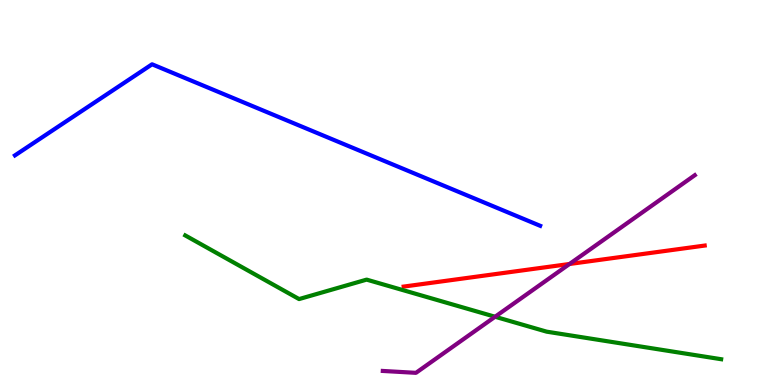[{'lines': ['blue', 'red'], 'intersections': []}, {'lines': ['green', 'red'], 'intersections': []}, {'lines': ['purple', 'red'], 'intersections': [{'x': 7.35, 'y': 3.14}]}, {'lines': ['blue', 'green'], 'intersections': []}, {'lines': ['blue', 'purple'], 'intersections': []}, {'lines': ['green', 'purple'], 'intersections': [{'x': 6.39, 'y': 1.77}]}]